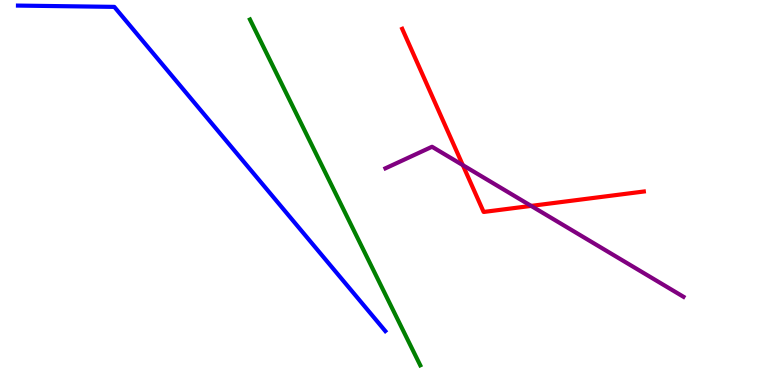[{'lines': ['blue', 'red'], 'intersections': []}, {'lines': ['green', 'red'], 'intersections': []}, {'lines': ['purple', 'red'], 'intersections': [{'x': 5.97, 'y': 5.71}, {'x': 6.85, 'y': 4.65}]}, {'lines': ['blue', 'green'], 'intersections': []}, {'lines': ['blue', 'purple'], 'intersections': []}, {'lines': ['green', 'purple'], 'intersections': []}]